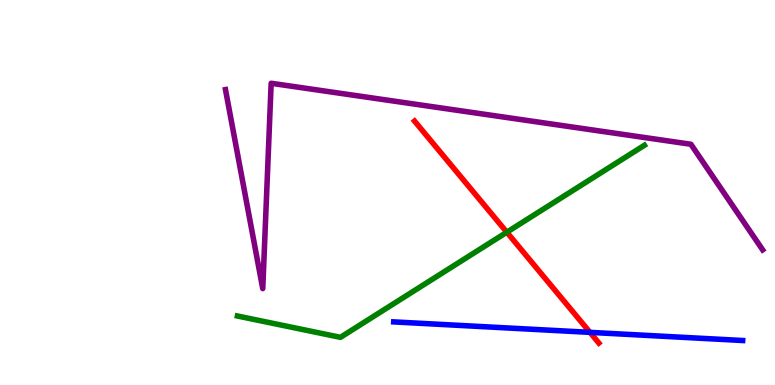[{'lines': ['blue', 'red'], 'intersections': [{'x': 7.61, 'y': 1.37}]}, {'lines': ['green', 'red'], 'intersections': [{'x': 6.54, 'y': 3.97}]}, {'lines': ['purple', 'red'], 'intersections': []}, {'lines': ['blue', 'green'], 'intersections': []}, {'lines': ['blue', 'purple'], 'intersections': []}, {'lines': ['green', 'purple'], 'intersections': []}]